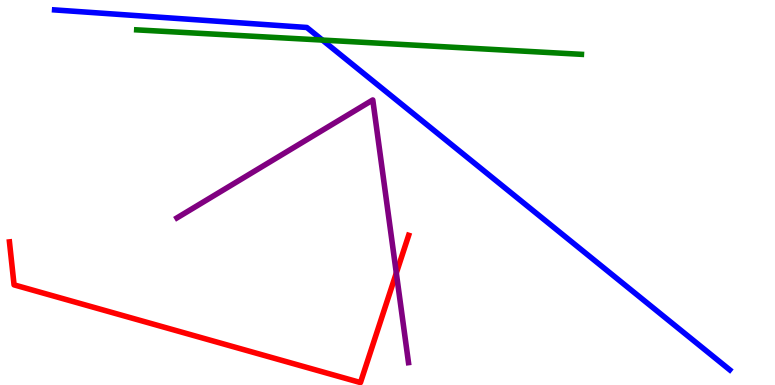[{'lines': ['blue', 'red'], 'intersections': []}, {'lines': ['green', 'red'], 'intersections': []}, {'lines': ['purple', 'red'], 'intersections': [{'x': 5.11, 'y': 2.91}]}, {'lines': ['blue', 'green'], 'intersections': [{'x': 4.16, 'y': 8.96}]}, {'lines': ['blue', 'purple'], 'intersections': []}, {'lines': ['green', 'purple'], 'intersections': []}]